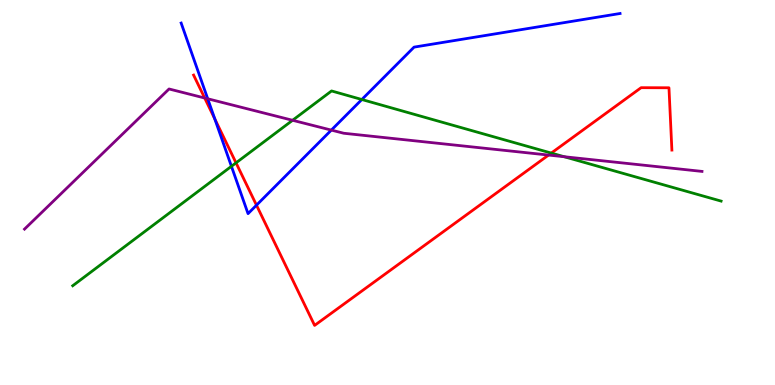[{'lines': ['blue', 'red'], 'intersections': [{'x': 2.77, 'y': 6.91}, {'x': 3.31, 'y': 4.67}]}, {'lines': ['green', 'red'], 'intersections': [{'x': 3.05, 'y': 5.77}, {'x': 7.11, 'y': 6.02}]}, {'lines': ['purple', 'red'], 'intersections': [{'x': 2.64, 'y': 7.45}, {'x': 7.08, 'y': 5.97}]}, {'lines': ['blue', 'green'], 'intersections': [{'x': 2.99, 'y': 5.68}, {'x': 4.67, 'y': 7.42}]}, {'lines': ['blue', 'purple'], 'intersections': [{'x': 2.68, 'y': 7.43}, {'x': 4.28, 'y': 6.62}]}, {'lines': ['green', 'purple'], 'intersections': [{'x': 3.78, 'y': 6.88}, {'x': 7.28, 'y': 5.93}]}]